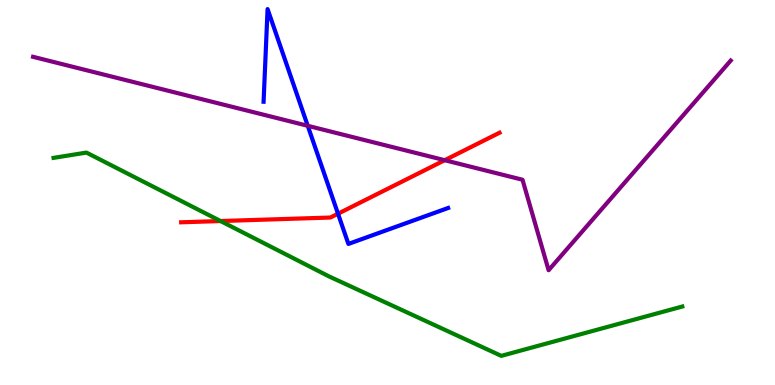[{'lines': ['blue', 'red'], 'intersections': [{'x': 4.36, 'y': 4.45}]}, {'lines': ['green', 'red'], 'intersections': [{'x': 2.85, 'y': 4.26}]}, {'lines': ['purple', 'red'], 'intersections': [{'x': 5.74, 'y': 5.84}]}, {'lines': ['blue', 'green'], 'intersections': []}, {'lines': ['blue', 'purple'], 'intersections': [{'x': 3.97, 'y': 6.73}]}, {'lines': ['green', 'purple'], 'intersections': []}]